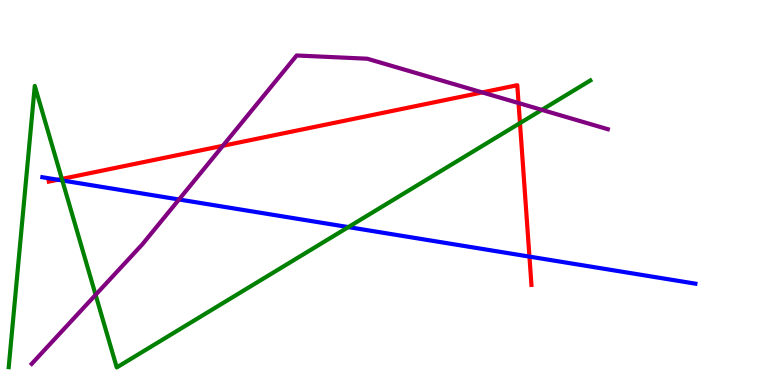[{'lines': ['blue', 'red'], 'intersections': [{'x': 0.747, 'y': 5.33}, {'x': 6.83, 'y': 3.33}]}, {'lines': ['green', 'red'], 'intersections': [{'x': 0.798, 'y': 5.35}, {'x': 6.71, 'y': 6.8}]}, {'lines': ['purple', 'red'], 'intersections': [{'x': 2.88, 'y': 6.21}, {'x': 6.22, 'y': 7.6}, {'x': 6.69, 'y': 7.32}]}, {'lines': ['blue', 'green'], 'intersections': [{'x': 0.804, 'y': 5.31}, {'x': 4.49, 'y': 4.1}]}, {'lines': ['blue', 'purple'], 'intersections': [{'x': 2.31, 'y': 4.82}]}, {'lines': ['green', 'purple'], 'intersections': [{'x': 1.23, 'y': 2.34}, {'x': 6.99, 'y': 7.15}]}]